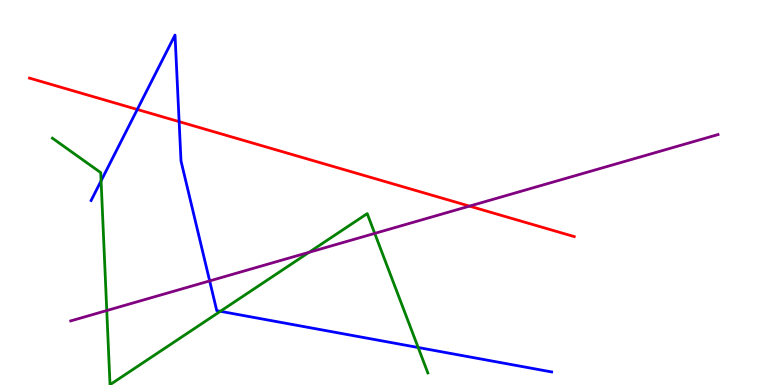[{'lines': ['blue', 'red'], 'intersections': [{'x': 1.77, 'y': 7.16}, {'x': 2.31, 'y': 6.84}]}, {'lines': ['green', 'red'], 'intersections': []}, {'lines': ['purple', 'red'], 'intersections': [{'x': 6.06, 'y': 4.65}]}, {'lines': ['blue', 'green'], 'intersections': [{'x': 1.3, 'y': 5.3}, {'x': 2.84, 'y': 1.91}, {'x': 5.4, 'y': 0.974}]}, {'lines': ['blue', 'purple'], 'intersections': [{'x': 2.71, 'y': 2.7}]}, {'lines': ['green', 'purple'], 'intersections': [{'x': 1.38, 'y': 1.93}, {'x': 3.99, 'y': 3.45}, {'x': 4.84, 'y': 3.94}]}]